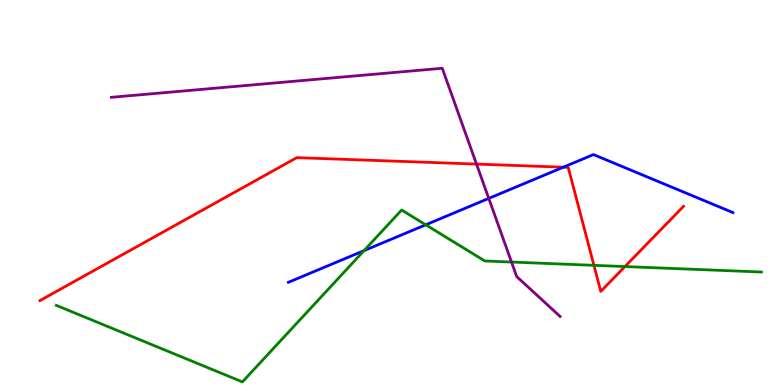[{'lines': ['blue', 'red'], 'intersections': [{'x': 7.27, 'y': 5.66}]}, {'lines': ['green', 'red'], 'intersections': [{'x': 7.66, 'y': 3.11}, {'x': 8.06, 'y': 3.08}]}, {'lines': ['purple', 'red'], 'intersections': [{'x': 6.15, 'y': 5.74}]}, {'lines': ['blue', 'green'], 'intersections': [{'x': 4.7, 'y': 3.49}, {'x': 5.49, 'y': 4.16}]}, {'lines': ['blue', 'purple'], 'intersections': [{'x': 6.31, 'y': 4.85}]}, {'lines': ['green', 'purple'], 'intersections': [{'x': 6.6, 'y': 3.19}]}]